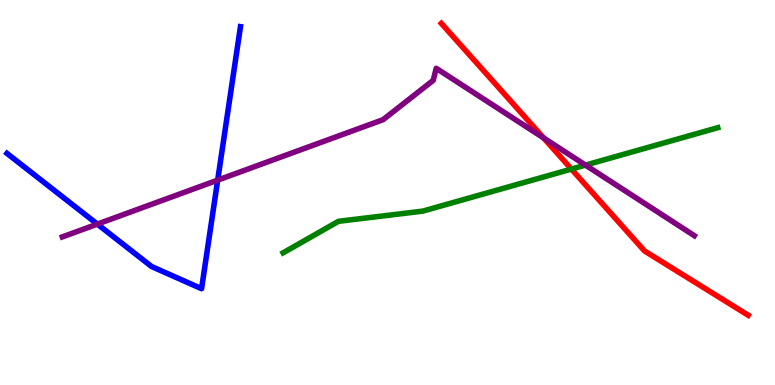[{'lines': ['blue', 'red'], 'intersections': []}, {'lines': ['green', 'red'], 'intersections': [{'x': 7.37, 'y': 5.61}]}, {'lines': ['purple', 'red'], 'intersections': [{'x': 7.01, 'y': 6.42}]}, {'lines': ['blue', 'green'], 'intersections': []}, {'lines': ['blue', 'purple'], 'intersections': [{'x': 1.26, 'y': 4.18}, {'x': 2.81, 'y': 5.32}]}, {'lines': ['green', 'purple'], 'intersections': [{'x': 7.55, 'y': 5.71}]}]